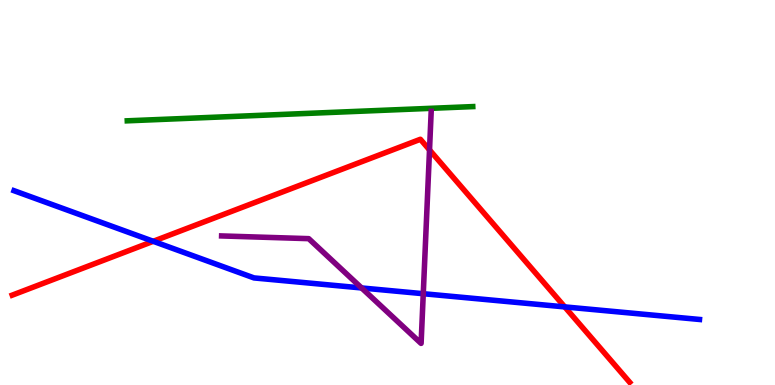[{'lines': ['blue', 'red'], 'intersections': [{'x': 1.98, 'y': 3.73}, {'x': 7.29, 'y': 2.03}]}, {'lines': ['green', 'red'], 'intersections': []}, {'lines': ['purple', 'red'], 'intersections': [{'x': 5.54, 'y': 6.11}]}, {'lines': ['blue', 'green'], 'intersections': []}, {'lines': ['blue', 'purple'], 'intersections': [{'x': 4.67, 'y': 2.52}, {'x': 5.46, 'y': 2.37}]}, {'lines': ['green', 'purple'], 'intersections': []}]